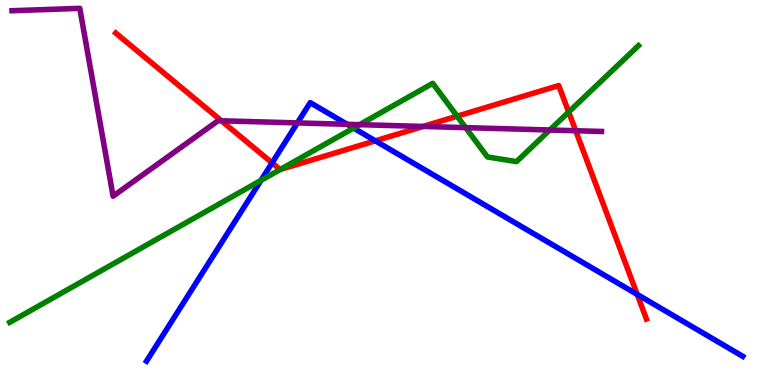[{'lines': ['blue', 'red'], 'intersections': [{'x': 3.51, 'y': 5.77}, {'x': 4.84, 'y': 6.34}, {'x': 8.22, 'y': 2.35}]}, {'lines': ['green', 'red'], 'intersections': [{'x': 3.62, 'y': 5.6}, {'x': 5.9, 'y': 6.98}, {'x': 7.34, 'y': 7.09}]}, {'lines': ['purple', 'red'], 'intersections': [{'x': 2.86, 'y': 6.86}, {'x': 5.46, 'y': 6.72}, {'x': 7.43, 'y': 6.6}]}, {'lines': ['blue', 'green'], 'intersections': [{'x': 3.37, 'y': 5.31}, {'x': 4.56, 'y': 6.67}]}, {'lines': ['blue', 'purple'], 'intersections': [{'x': 3.84, 'y': 6.81}, {'x': 4.48, 'y': 6.77}]}, {'lines': ['green', 'purple'], 'intersections': [{'x': 4.64, 'y': 6.76}, {'x': 6.01, 'y': 6.68}, {'x': 7.09, 'y': 6.62}]}]